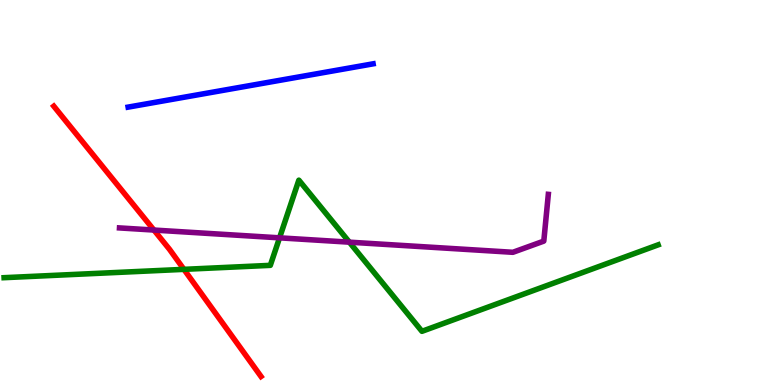[{'lines': ['blue', 'red'], 'intersections': []}, {'lines': ['green', 'red'], 'intersections': [{'x': 2.37, 'y': 3.0}]}, {'lines': ['purple', 'red'], 'intersections': [{'x': 1.99, 'y': 4.02}]}, {'lines': ['blue', 'green'], 'intersections': []}, {'lines': ['blue', 'purple'], 'intersections': []}, {'lines': ['green', 'purple'], 'intersections': [{'x': 3.61, 'y': 3.82}, {'x': 4.51, 'y': 3.71}]}]